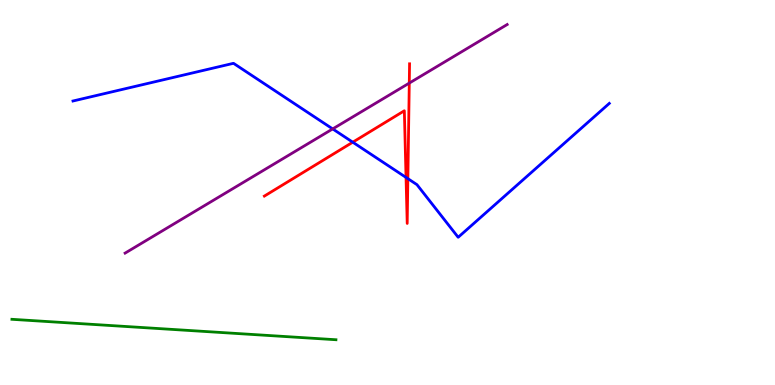[{'lines': ['blue', 'red'], 'intersections': [{'x': 4.55, 'y': 6.31}, {'x': 5.24, 'y': 5.39}, {'x': 5.26, 'y': 5.36}]}, {'lines': ['green', 'red'], 'intersections': []}, {'lines': ['purple', 'red'], 'intersections': [{'x': 5.28, 'y': 7.84}]}, {'lines': ['blue', 'green'], 'intersections': []}, {'lines': ['blue', 'purple'], 'intersections': [{'x': 4.29, 'y': 6.65}]}, {'lines': ['green', 'purple'], 'intersections': []}]